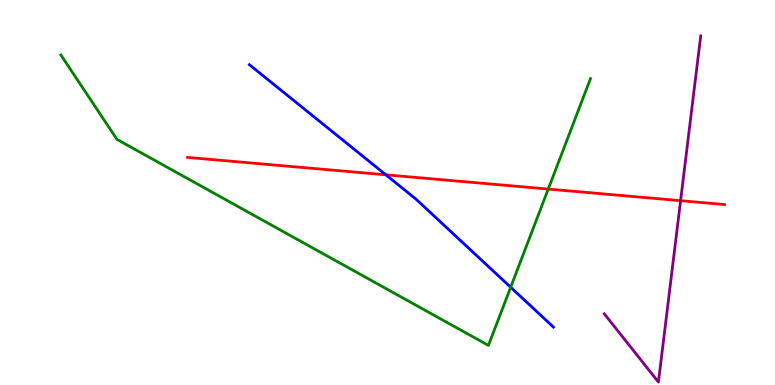[{'lines': ['blue', 'red'], 'intersections': [{'x': 4.98, 'y': 5.46}]}, {'lines': ['green', 'red'], 'intersections': [{'x': 7.07, 'y': 5.09}]}, {'lines': ['purple', 'red'], 'intersections': [{'x': 8.78, 'y': 4.79}]}, {'lines': ['blue', 'green'], 'intersections': [{'x': 6.59, 'y': 2.54}]}, {'lines': ['blue', 'purple'], 'intersections': []}, {'lines': ['green', 'purple'], 'intersections': []}]